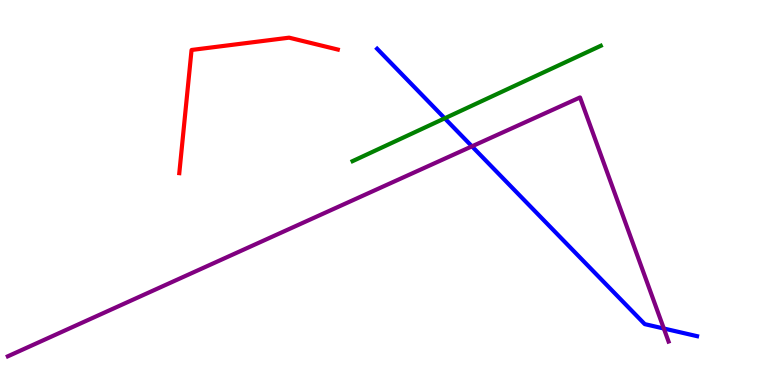[{'lines': ['blue', 'red'], 'intersections': []}, {'lines': ['green', 'red'], 'intersections': []}, {'lines': ['purple', 'red'], 'intersections': []}, {'lines': ['blue', 'green'], 'intersections': [{'x': 5.74, 'y': 6.93}]}, {'lines': ['blue', 'purple'], 'intersections': [{'x': 6.09, 'y': 6.2}, {'x': 8.57, 'y': 1.47}]}, {'lines': ['green', 'purple'], 'intersections': []}]